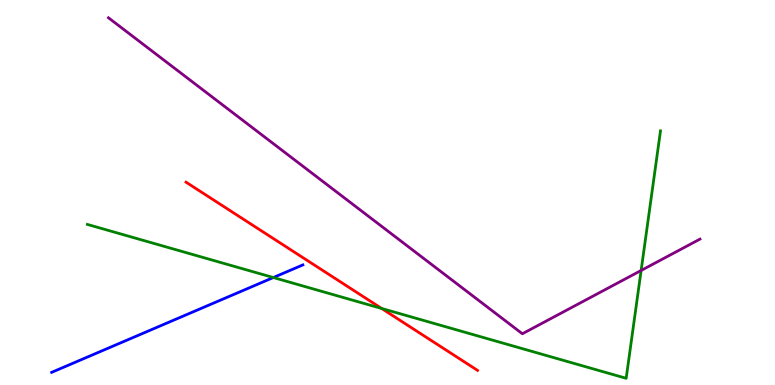[{'lines': ['blue', 'red'], 'intersections': []}, {'lines': ['green', 'red'], 'intersections': [{'x': 4.92, 'y': 1.99}]}, {'lines': ['purple', 'red'], 'intersections': []}, {'lines': ['blue', 'green'], 'intersections': [{'x': 3.53, 'y': 2.79}]}, {'lines': ['blue', 'purple'], 'intersections': []}, {'lines': ['green', 'purple'], 'intersections': [{'x': 8.27, 'y': 2.97}]}]